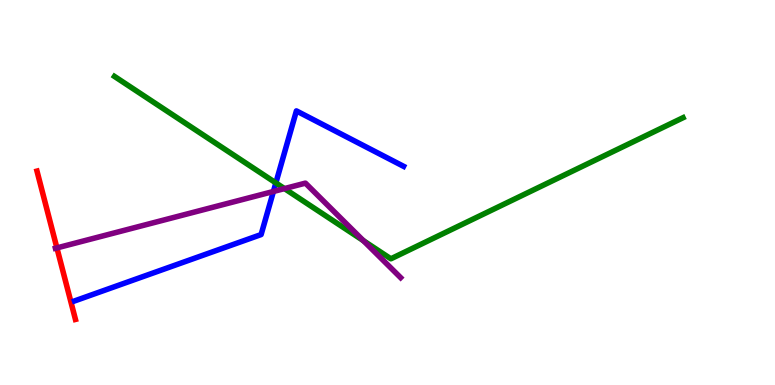[{'lines': ['blue', 'red'], 'intersections': []}, {'lines': ['green', 'red'], 'intersections': []}, {'lines': ['purple', 'red'], 'intersections': [{'x': 0.734, 'y': 3.56}]}, {'lines': ['blue', 'green'], 'intersections': [{'x': 3.56, 'y': 5.25}]}, {'lines': ['blue', 'purple'], 'intersections': [{'x': 3.53, 'y': 5.03}]}, {'lines': ['green', 'purple'], 'intersections': [{'x': 3.67, 'y': 5.1}, {'x': 4.69, 'y': 3.75}]}]